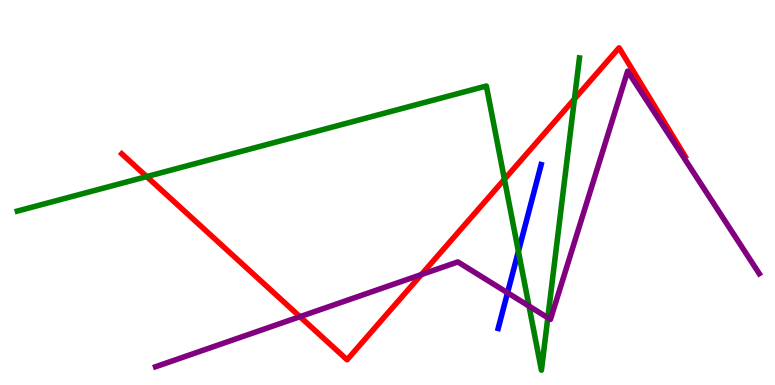[{'lines': ['blue', 'red'], 'intersections': []}, {'lines': ['green', 'red'], 'intersections': [{'x': 1.89, 'y': 5.41}, {'x': 6.51, 'y': 5.34}, {'x': 7.41, 'y': 7.43}]}, {'lines': ['purple', 'red'], 'intersections': [{'x': 3.87, 'y': 1.77}, {'x': 5.44, 'y': 2.87}]}, {'lines': ['blue', 'green'], 'intersections': [{'x': 6.69, 'y': 3.47}]}, {'lines': ['blue', 'purple'], 'intersections': [{'x': 6.55, 'y': 2.4}]}, {'lines': ['green', 'purple'], 'intersections': [{'x': 6.83, 'y': 2.05}, {'x': 7.07, 'y': 1.75}]}]